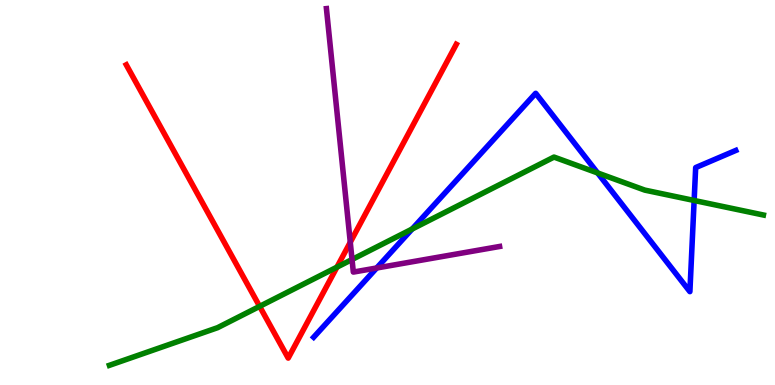[{'lines': ['blue', 'red'], 'intersections': []}, {'lines': ['green', 'red'], 'intersections': [{'x': 3.35, 'y': 2.04}, {'x': 4.35, 'y': 3.06}]}, {'lines': ['purple', 'red'], 'intersections': [{'x': 4.52, 'y': 3.71}]}, {'lines': ['blue', 'green'], 'intersections': [{'x': 5.32, 'y': 4.05}, {'x': 7.71, 'y': 5.51}, {'x': 8.96, 'y': 4.79}]}, {'lines': ['blue', 'purple'], 'intersections': [{'x': 4.86, 'y': 3.04}]}, {'lines': ['green', 'purple'], 'intersections': [{'x': 4.54, 'y': 3.26}]}]